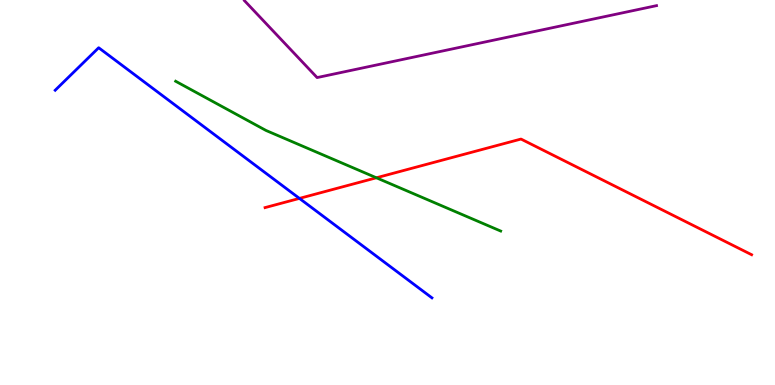[{'lines': ['blue', 'red'], 'intersections': [{'x': 3.86, 'y': 4.85}]}, {'lines': ['green', 'red'], 'intersections': [{'x': 4.86, 'y': 5.38}]}, {'lines': ['purple', 'red'], 'intersections': []}, {'lines': ['blue', 'green'], 'intersections': []}, {'lines': ['blue', 'purple'], 'intersections': []}, {'lines': ['green', 'purple'], 'intersections': []}]